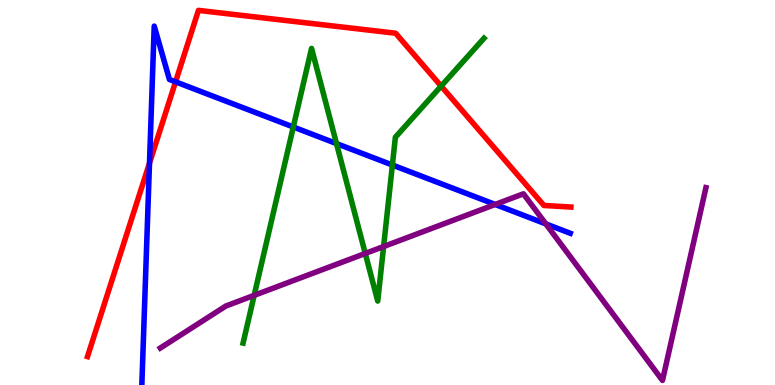[{'lines': ['blue', 'red'], 'intersections': [{'x': 1.93, 'y': 5.76}, {'x': 2.27, 'y': 7.87}]}, {'lines': ['green', 'red'], 'intersections': [{'x': 5.69, 'y': 7.76}]}, {'lines': ['purple', 'red'], 'intersections': []}, {'lines': ['blue', 'green'], 'intersections': [{'x': 3.78, 'y': 6.7}, {'x': 4.34, 'y': 6.27}, {'x': 5.06, 'y': 5.71}]}, {'lines': ['blue', 'purple'], 'intersections': [{'x': 6.39, 'y': 4.69}, {'x': 7.04, 'y': 4.18}]}, {'lines': ['green', 'purple'], 'intersections': [{'x': 3.28, 'y': 2.33}, {'x': 4.71, 'y': 3.42}, {'x': 4.95, 'y': 3.6}]}]